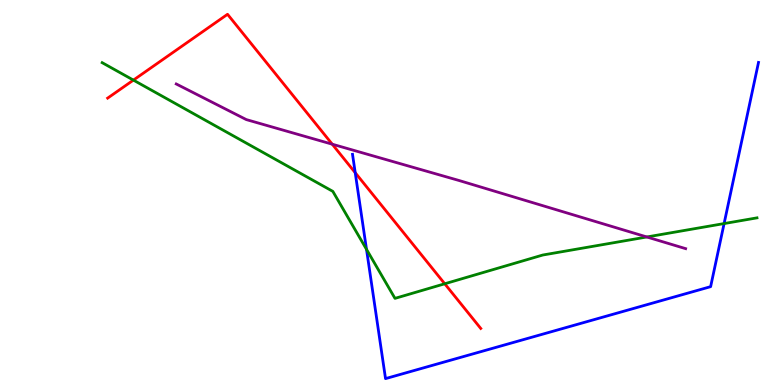[{'lines': ['blue', 'red'], 'intersections': [{'x': 4.58, 'y': 5.51}]}, {'lines': ['green', 'red'], 'intersections': [{'x': 1.72, 'y': 7.92}, {'x': 5.74, 'y': 2.63}]}, {'lines': ['purple', 'red'], 'intersections': [{'x': 4.29, 'y': 6.25}]}, {'lines': ['blue', 'green'], 'intersections': [{'x': 4.73, 'y': 3.52}, {'x': 9.34, 'y': 4.19}]}, {'lines': ['blue', 'purple'], 'intersections': []}, {'lines': ['green', 'purple'], 'intersections': [{'x': 8.35, 'y': 3.84}]}]